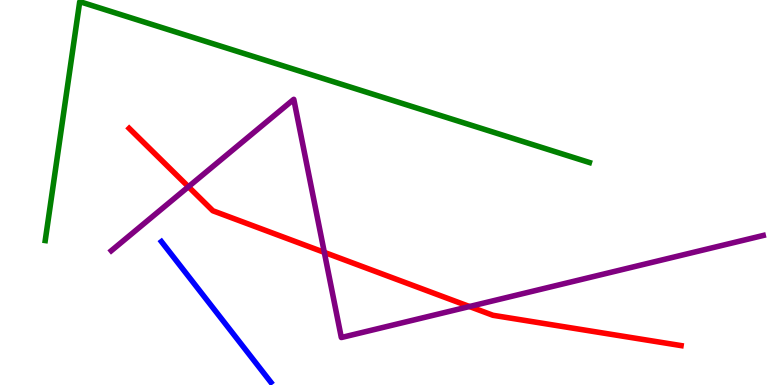[{'lines': ['blue', 'red'], 'intersections': []}, {'lines': ['green', 'red'], 'intersections': []}, {'lines': ['purple', 'red'], 'intersections': [{'x': 2.43, 'y': 5.15}, {'x': 4.18, 'y': 3.45}, {'x': 6.06, 'y': 2.04}]}, {'lines': ['blue', 'green'], 'intersections': []}, {'lines': ['blue', 'purple'], 'intersections': []}, {'lines': ['green', 'purple'], 'intersections': []}]